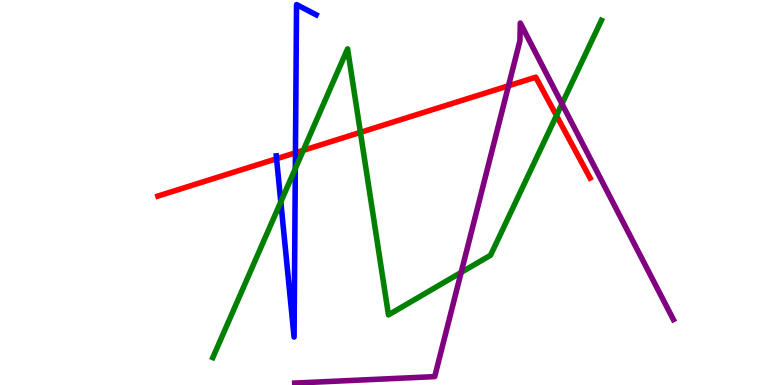[{'lines': ['blue', 'red'], 'intersections': [{'x': 3.57, 'y': 5.88}, {'x': 3.81, 'y': 6.03}]}, {'lines': ['green', 'red'], 'intersections': [{'x': 3.91, 'y': 6.1}, {'x': 4.65, 'y': 6.56}, {'x': 7.18, 'y': 7.0}]}, {'lines': ['purple', 'red'], 'intersections': [{'x': 6.56, 'y': 7.77}]}, {'lines': ['blue', 'green'], 'intersections': [{'x': 3.62, 'y': 4.76}, {'x': 3.81, 'y': 5.62}]}, {'lines': ['blue', 'purple'], 'intersections': []}, {'lines': ['green', 'purple'], 'intersections': [{'x': 5.95, 'y': 2.92}, {'x': 7.25, 'y': 7.3}]}]